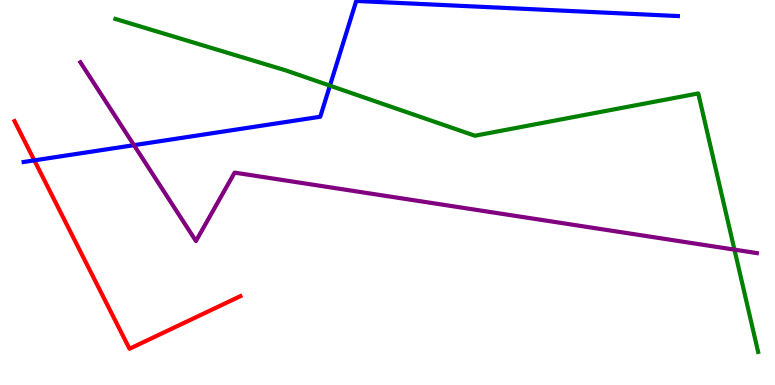[{'lines': ['blue', 'red'], 'intersections': [{'x': 0.443, 'y': 5.83}]}, {'lines': ['green', 'red'], 'intersections': []}, {'lines': ['purple', 'red'], 'intersections': []}, {'lines': ['blue', 'green'], 'intersections': [{'x': 4.26, 'y': 7.78}]}, {'lines': ['blue', 'purple'], 'intersections': [{'x': 1.73, 'y': 6.23}]}, {'lines': ['green', 'purple'], 'intersections': [{'x': 9.48, 'y': 3.52}]}]